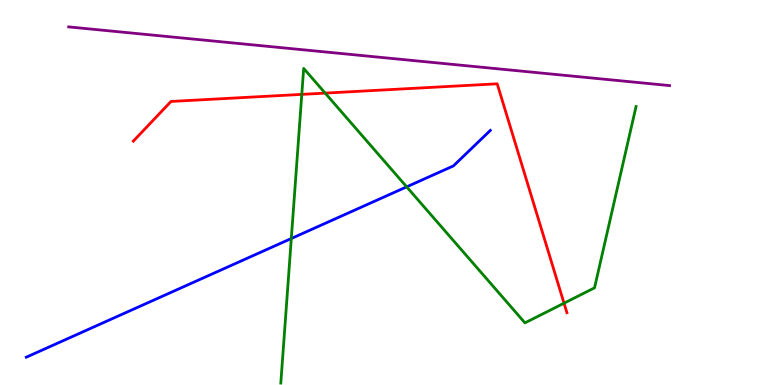[{'lines': ['blue', 'red'], 'intersections': []}, {'lines': ['green', 'red'], 'intersections': [{'x': 3.89, 'y': 7.55}, {'x': 4.2, 'y': 7.58}, {'x': 7.28, 'y': 2.12}]}, {'lines': ['purple', 'red'], 'intersections': []}, {'lines': ['blue', 'green'], 'intersections': [{'x': 3.76, 'y': 3.8}, {'x': 5.25, 'y': 5.15}]}, {'lines': ['blue', 'purple'], 'intersections': []}, {'lines': ['green', 'purple'], 'intersections': []}]